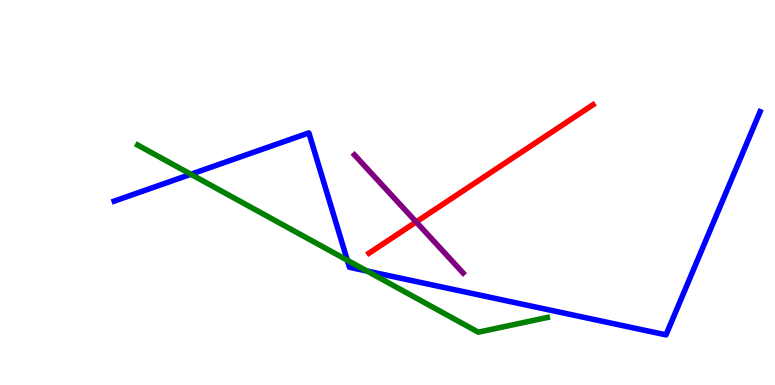[{'lines': ['blue', 'red'], 'intersections': []}, {'lines': ['green', 'red'], 'intersections': []}, {'lines': ['purple', 'red'], 'intersections': [{'x': 5.37, 'y': 4.24}]}, {'lines': ['blue', 'green'], 'intersections': [{'x': 2.46, 'y': 5.47}, {'x': 4.48, 'y': 3.24}, {'x': 4.74, 'y': 2.96}]}, {'lines': ['blue', 'purple'], 'intersections': []}, {'lines': ['green', 'purple'], 'intersections': []}]